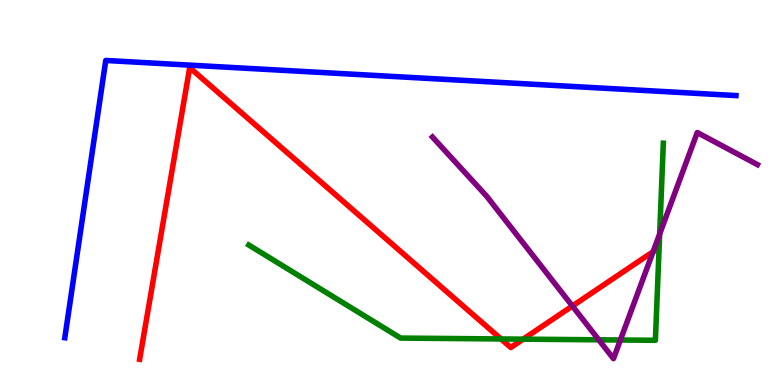[{'lines': ['blue', 'red'], 'intersections': []}, {'lines': ['green', 'red'], 'intersections': [{'x': 6.46, 'y': 1.2}, {'x': 6.75, 'y': 1.19}]}, {'lines': ['purple', 'red'], 'intersections': [{'x': 7.39, 'y': 2.05}, {'x': 8.43, 'y': 3.46}]}, {'lines': ['blue', 'green'], 'intersections': []}, {'lines': ['blue', 'purple'], 'intersections': []}, {'lines': ['green', 'purple'], 'intersections': [{'x': 7.73, 'y': 1.17}, {'x': 8.01, 'y': 1.17}, {'x': 8.51, 'y': 3.92}]}]